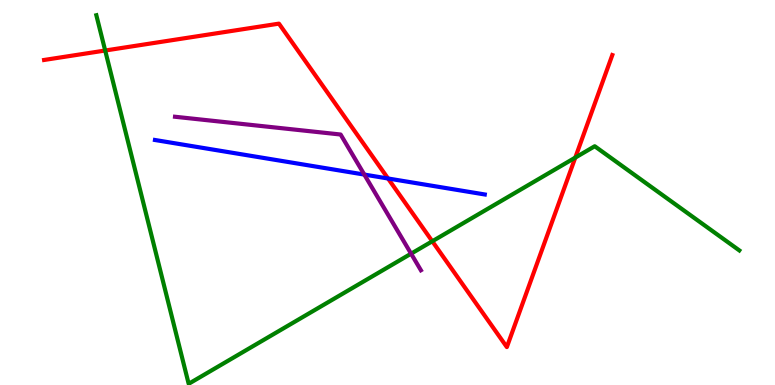[{'lines': ['blue', 'red'], 'intersections': [{'x': 5.01, 'y': 5.36}]}, {'lines': ['green', 'red'], 'intersections': [{'x': 1.36, 'y': 8.69}, {'x': 5.58, 'y': 3.73}, {'x': 7.42, 'y': 5.91}]}, {'lines': ['purple', 'red'], 'intersections': []}, {'lines': ['blue', 'green'], 'intersections': []}, {'lines': ['blue', 'purple'], 'intersections': [{'x': 4.7, 'y': 5.47}]}, {'lines': ['green', 'purple'], 'intersections': [{'x': 5.3, 'y': 3.41}]}]